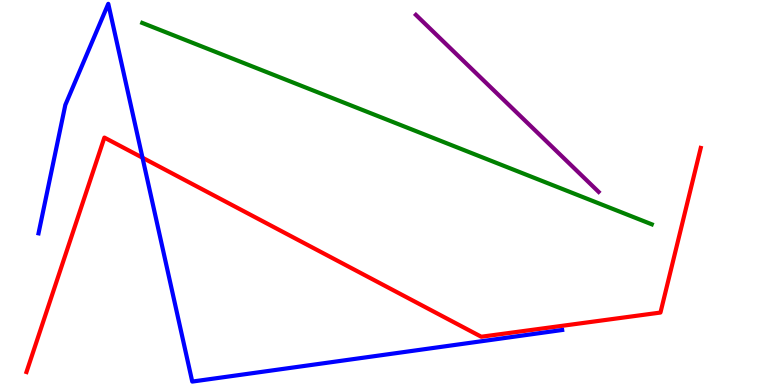[{'lines': ['blue', 'red'], 'intersections': [{'x': 1.84, 'y': 5.9}]}, {'lines': ['green', 'red'], 'intersections': []}, {'lines': ['purple', 'red'], 'intersections': []}, {'lines': ['blue', 'green'], 'intersections': []}, {'lines': ['blue', 'purple'], 'intersections': []}, {'lines': ['green', 'purple'], 'intersections': []}]